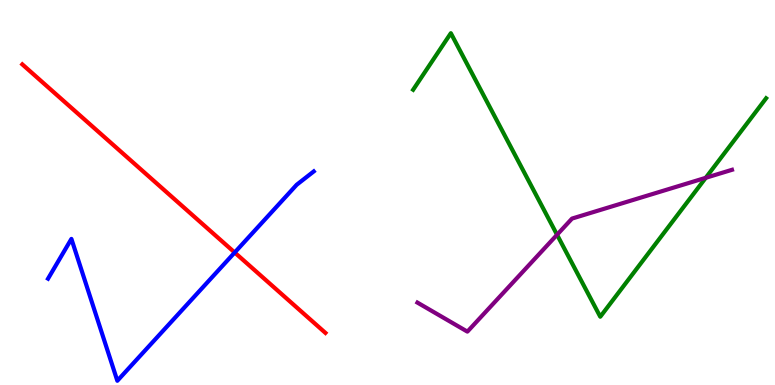[{'lines': ['blue', 'red'], 'intersections': [{'x': 3.03, 'y': 3.44}]}, {'lines': ['green', 'red'], 'intersections': []}, {'lines': ['purple', 'red'], 'intersections': []}, {'lines': ['blue', 'green'], 'intersections': []}, {'lines': ['blue', 'purple'], 'intersections': []}, {'lines': ['green', 'purple'], 'intersections': [{'x': 7.19, 'y': 3.9}, {'x': 9.11, 'y': 5.38}]}]